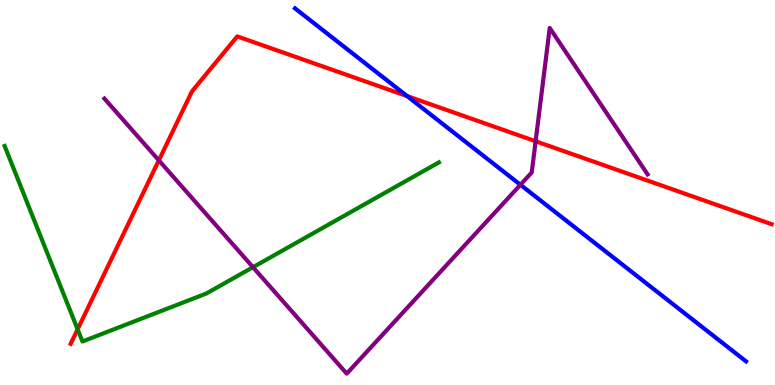[{'lines': ['blue', 'red'], 'intersections': [{'x': 5.25, 'y': 7.5}]}, {'lines': ['green', 'red'], 'intersections': [{'x': 1.0, 'y': 1.45}]}, {'lines': ['purple', 'red'], 'intersections': [{'x': 2.05, 'y': 5.83}, {'x': 6.91, 'y': 6.33}]}, {'lines': ['blue', 'green'], 'intersections': []}, {'lines': ['blue', 'purple'], 'intersections': [{'x': 6.72, 'y': 5.2}]}, {'lines': ['green', 'purple'], 'intersections': [{'x': 3.26, 'y': 3.06}]}]